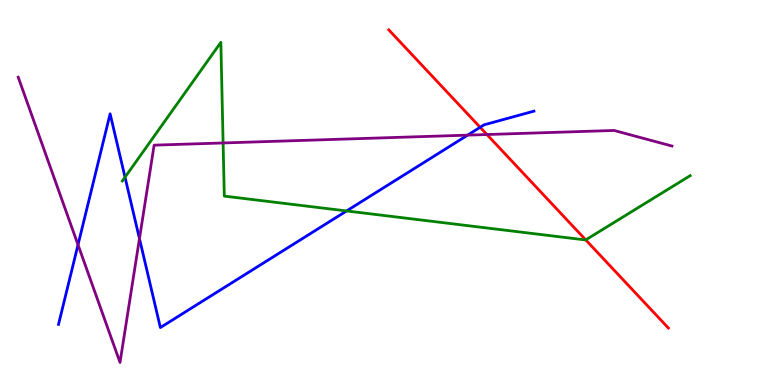[{'lines': ['blue', 'red'], 'intersections': [{'x': 6.2, 'y': 6.69}]}, {'lines': ['green', 'red'], 'intersections': [{'x': 7.56, 'y': 3.77}]}, {'lines': ['purple', 'red'], 'intersections': [{'x': 6.28, 'y': 6.51}]}, {'lines': ['blue', 'green'], 'intersections': [{'x': 1.61, 'y': 5.4}, {'x': 4.47, 'y': 4.52}]}, {'lines': ['blue', 'purple'], 'intersections': [{'x': 1.01, 'y': 3.64}, {'x': 1.8, 'y': 3.8}, {'x': 6.03, 'y': 6.49}]}, {'lines': ['green', 'purple'], 'intersections': [{'x': 2.88, 'y': 6.29}]}]